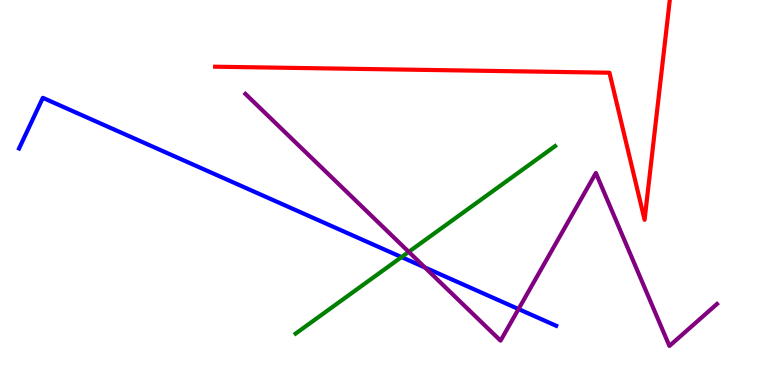[{'lines': ['blue', 'red'], 'intersections': []}, {'lines': ['green', 'red'], 'intersections': []}, {'lines': ['purple', 'red'], 'intersections': []}, {'lines': ['blue', 'green'], 'intersections': [{'x': 5.18, 'y': 3.32}]}, {'lines': ['blue', 'purple'], 'intersections': [{'x': 5.48, 'y': 3.05}, {'x': 6.69, 'y': 1.97}]}, {'lines': ['green', 'purple'], 'intersections': [{'x': 5.27, 'y': 3.46}]}]